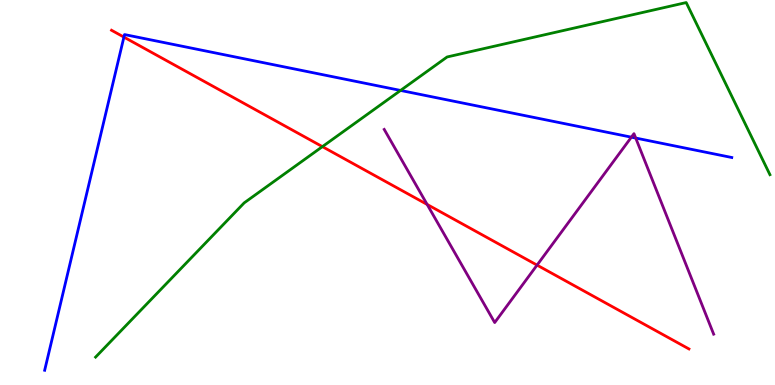[{'lines': ['blue', 'red'], 'intersections': [{'x': 1.6, 'y': 9.04}]}, {'lines': ['green', 'red'], 'intersections': [{'x': 4.16, 'y': 6.19}]}, {'lines': ['purple', 'red'], 'intersections': [{'x': 5.51, 'y': 4.69}, {'x': 6.93, 'y': 3.11}]}, {'lines': ['blue', 'green'], 'intersections': [{'x': 5.17, 'y': 7.65}]}, {'lines': ['blue', 'purple'], 'intersections': [{'x': 8.15, 'y': 6.44}, {'x': 8.2, 'y': 6.41}]}, {'lines': ['green', 'purple'], 'intersections': []}]